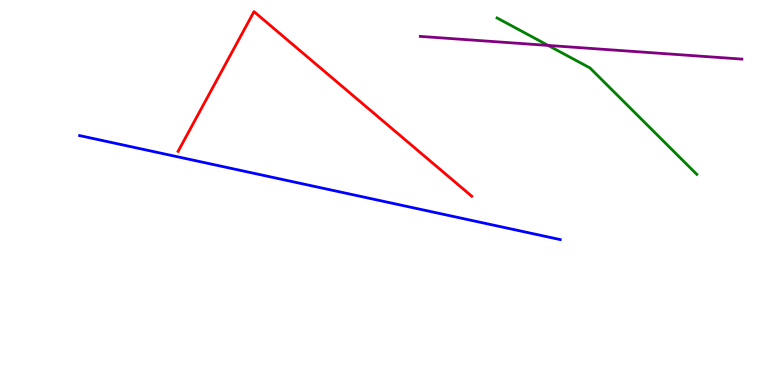[{'lines': ['blue', 'red'], 'intersections': []}, {'lines': ['green', 'red'], 'intersections': []}, {'lines': ['purple', 'red'], 'intersections': []}, {'lines': ['blue', 'green'], 'intersections': []}, {'lines': ['blue', 'purple'], 'intersections': []}, {'lines': ['green', 'purple'], 'intersections': [{'x': 7.07, 'y': 8.82}]}]